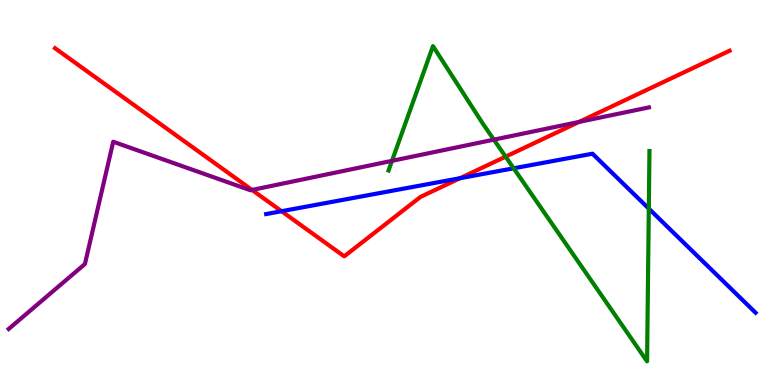[{'lines': ['blue', 'red'], 'intersections': [{'x': 3.63, 'y': 4.51}, {'x': 5.94, 'y': 5.37}]}, {'lines': ['green', 'red'], 'intersections': [{'x': 6.52, 'y': 5.93}]}, {'lines': ['purple', 'red'], 'intersections': [{'x': 3.25, 'y': 5.07}, {'x': 7.47, 'y': 6.83}]}, {'lines': ['blue', 'green'], 'intersections': [{'x': 6.63, 'y': 5.63}, {'x': 8.37, 'y': 4.58}]}, {'lines': ['blue', 'purple'], 'intersections': []}, {'lines': ['green', 'purple'], 'intersections': [{'x': 5.06, 'y': 5.82}, {'x': 6.37, 'y': 6.37}]}]